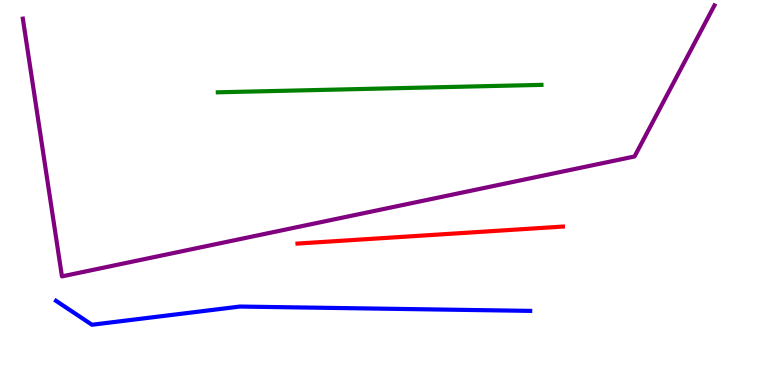[{'lines': ['blue', 'red'], 'intersections': []}, {'lines': ['green', 'red'], 'intersections': []}, {'lines': ['purple', 'red'], 'intersections': []}, {'lines': ['blue', 'green'], 'intersections': []}, {'lines': ['blue', 'purple'], 'intersections': []}, {'lines': ['green', 'purple'], 'intersections': []}]